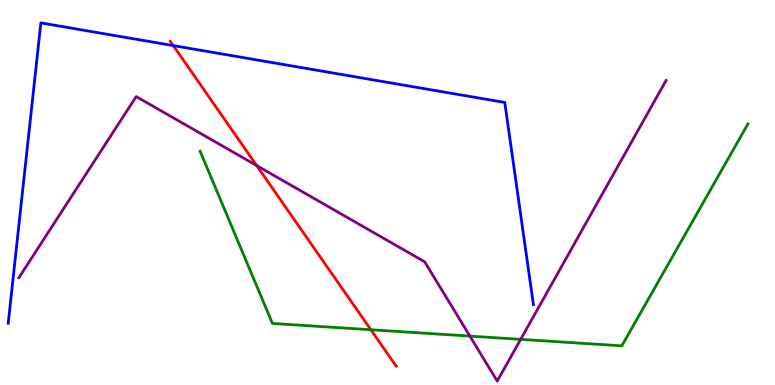[{'lines': ['blue', 'red'], 'intersections': [{'x': 2.24, 'y': 8.82}]}, {'lines': ['green', 'red'], 'intersections': [{'x': 4.79, 'y': 1.44}]}, {'lines': ['purple', 'red'], 'intersections': [{'x': 3.31, 'y': 5.7}]}, {'lines': ['blue', 'green'], 'intersections': []}, {'lines': ['blue', 'purple'], 'intersections': []}, {'lines': ['green', 'purple'], 'intersections': [{'x': 6.06, 'y': 1.27}, {'x': 6.72, 'y': 1.19}]}]